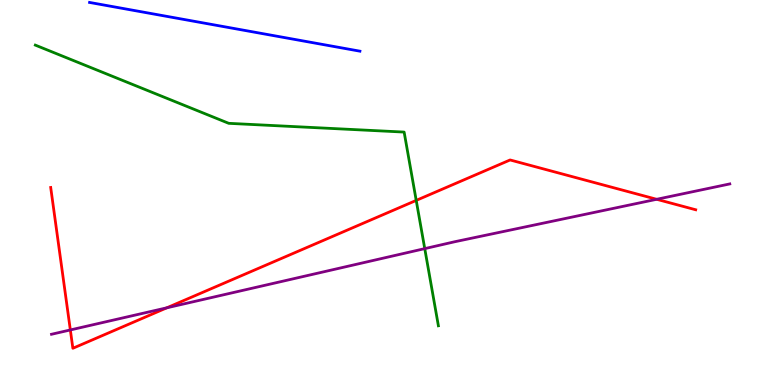[{'lines': ['blue', 'red'], 'intersections': []}, {'lines': ['green', 'red'], 'intersections': [{'x': 5.37, 'y': 4.79}]}, {'lines': ['purple', 'red'], 'intersections': [{'x': 0.908, 'y': 1.43}, {'x': 2.15, 'y': 2.0}, {'x': 8.47, 'y': 4.82}]}, {'lines': ['blue', 'green'], 'intersections': []}, {'lines': ['blue', 'purple'], 'intersections': []}, {'lines': ['green', 'purple'], 'intersections': [{'x': 5.48, 'y': 3.54}]}]